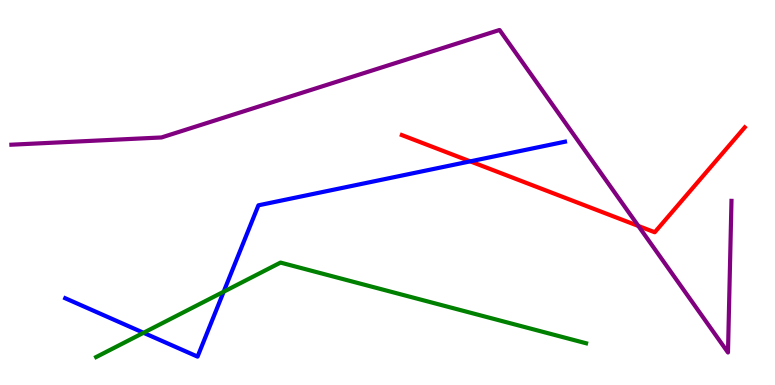[{'lines': ['blue', 'red'], 'intersections': [{'x': 6.07, 'y': 5.81}]}, {'lines': ['green', 'red'], 'intersections': []}, {'lines': ['purple', 'red'], 'intersections': [{'x': 8.24, 'y': 4.13}]}, {'lines': ['blue', 'green'], 'intersections': [{'x': 1.85, 'y': 1.36}, {'x': 2.89, 'y': 2.42}]}, {'lines': ['blue', 'purple'], 'intersections': []}, {'lines': ['green', 'purple'], 'intersections': []}]